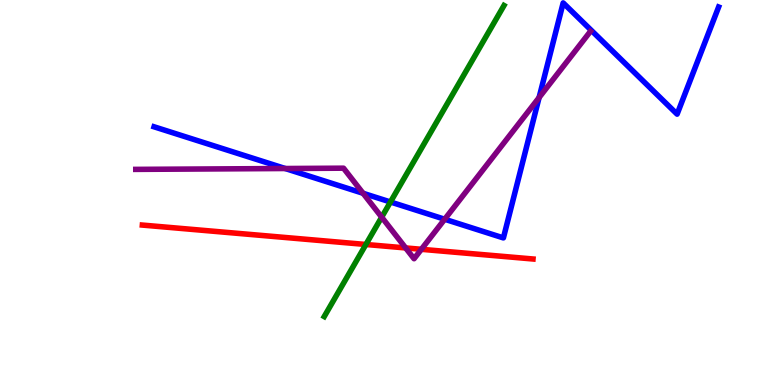[{'lines': ['blue', 'red'], 'intersections': []}, {'lines': ['green', 'red'], 'intersections': [{'x': 4.72, 'y': 3.65}]}, {'lines': ['purple', 'red'], 'intersections': [{'x': 5.23, 'y': 3.56}, {'x': 5.44, 'y': 3.52}]}, {'lines': ['blue', 'green'], 'intersections': [{'x': 5.04, 'y': 4.75}]}, {'lines': ['blue', 'purple'], 'intersections': [{'x': 3.68, 'y': 5.62}, {'x': 4.68, 'y': 4.98}, {'x': 5.74, 'y': 4.31}, {'x': 6.96, 'y': 7.47}]}, {'lines': ['green', 'purple'], 'intersections': [{'x': 4.92, 'y': 4.36}]}]